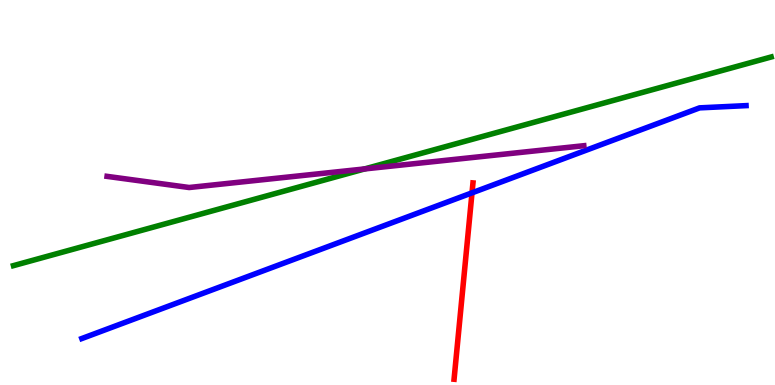[{'lines': ['blue', 'red'], 'intersections': [{'x': 6.09, 'y': 4.99}]}, {'lines': ['green', 'red'], 'intersections': []}, {'lines': ['purple', 'red'], 'intersections': []}, {'lines': ['blue', 'green'], 'intersections': []}, {'lines': ['blue', 'purple'], 'intersections': []}, {'lines': ['green', 'purple'], 'intersections': [{'x': 4.71, 'y': 5.61}]}]